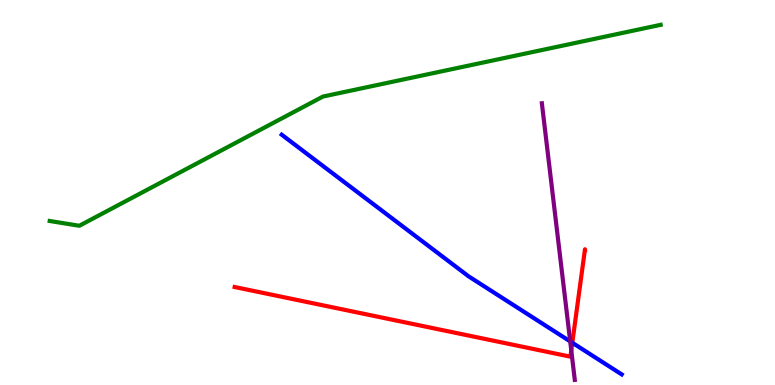[{'lines': ['blue', 'red'], 'intersections': [{'x': 7.38, 'y': 1.1}]}, {'lines': ['green', 'red'], 'intersections': []}, {'lines': ['purple', 'red'], 'intersections': [{'x': 7.37, 'y': 0.9}]}, {'lines': ['blue', 'green'], 'intersections': []}, {'lines': ['blue', 'purple'], 'intersections': [{'x': 7.36, 'y': 1.13}]}, {'lines': ['green', 'purple'], 'intersections': []}]